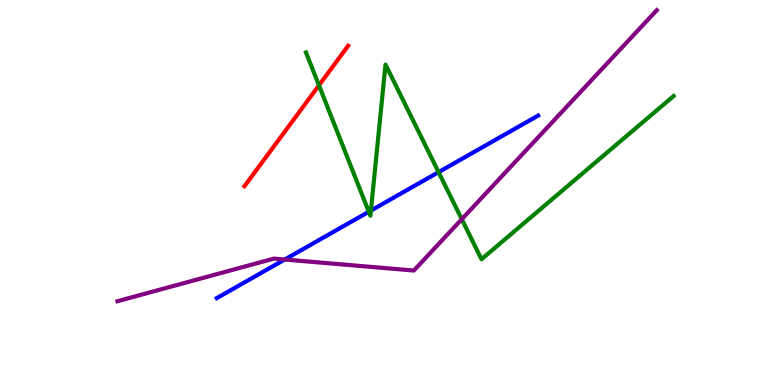[{'lines': ['blue', 'red'], 'intersections': []}, {'lines': ['green', 'red'], 'intersections': [{'x': 4.12, 'y': 7.78}]}, {'lines': ['purple', 'red'], 'intersections': []}, {'lines': ['blue', 'green'], 'intersections': [{'x': 4.76, 'y': 4.5}, {'x': 4.79, 'y': 4.53}, {'x': 5.66, 'y': 5.53}]}, {'lines': ['blue', 'purple'], 'intersections': [{'x': 3.67, 'y': 3.26}]}, {'lines': ['green', 'purple'], 'intersections': [{'x': 5.96, 'y': 4.31}]}]